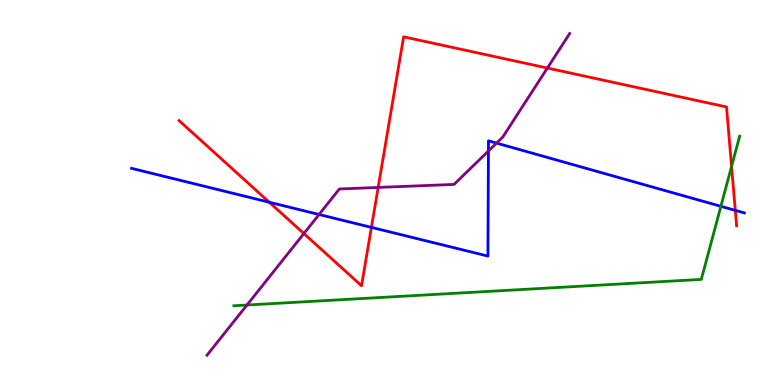[{'lines': ['blue', 'red'], 'intersections': [{'x': 3.47, 'y': 4.75}, {'x': 4.79, 'y': 4.09}, {'x': 9.49, 'y': 4.54}]}, {'lines': ['green', 'red'], 'intersections': [{'x': 9.44, 'y': 5.68}]}, {'lines': ['purple', 'red'], 'intersections': [{'x': 3.92, 'y': 3.93}, {'x': 4.88, 'y': 5.13}, {'x': 7.06, 'y': 8.23}]}, {'lines': ['blue', 'green'], 'intersections': [{'x': 9.3, 'y': 4.64}]}, {'lines': ['blue', 'purple'], 'intersections': [{'x': 4.12, 'y': 4.43}, {'x': 6.3, 'y': 6.08}, {'x': 6.41, 'y': 6.28}]}, {'lines': ['green', 'purple'], 'intersections': [{'x': 3.19, 'y': 2.08}]}]